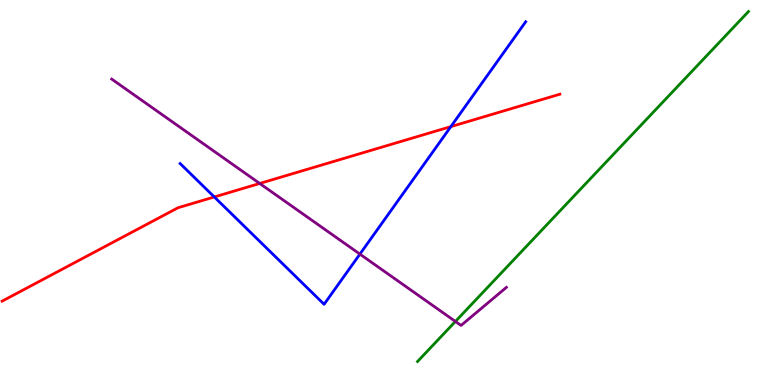[{'lines': ['blue', 'red'], 'intersections': [{'x': 2.77, 'y': 4.88}, {'x': 5.82, 'y': 6.71}]}, {'lines': ['green', 'red'], 'intersections': []}, {'lines': ['purple', 'red'], 'intersections': [{'x': 3.35, 'y': 5.23}]}, {'lines': ['blue', 'green'], 'intersections': []}, {'lines': ['blue', 'purple'], 'intersections': [{'x': 4.64, 'y': 3.4}]}, {'lines': ['green', 'purple'], 'intersections': [{'x': 5.88, 'y': 1.65}]}]